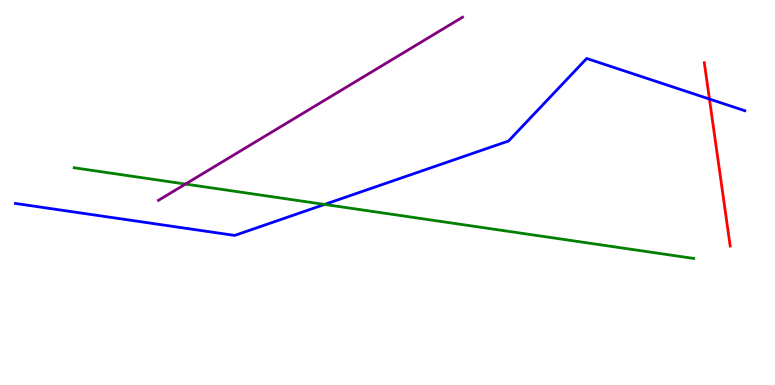[{'lines': ['blue', 'red'], 'intersections': [{'x': 9.15, 'y': 7.43}]}, {'lines': ['green', 'red'], 'intersections': []}, {'lines': ['purple', 'red'], 'intersections': []}, {'lines': ['blue', 'green'], 'intersections': [{'x': 4.19, 'y': 4.69}]}, {'lines': ['blue', 'purple'], 'intersections': []}, {'lines': ['green', 'purple'], 'intersections': [{'x': 2.39, 'y': 5.22}]}]